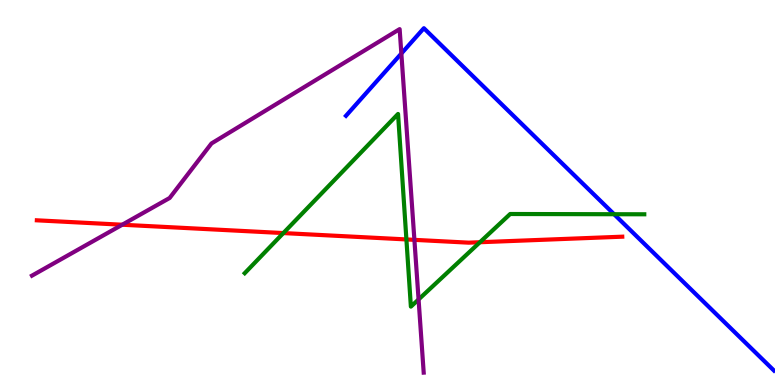[{'lines': ['blue', 'red'], 'intersections': []}, {'lines': ['green', 'red'], 'intersections': [{'x': 3.66, 'y': 3.95}, {'x': 5.24, 'y': 3.78}, {'x': 6.19, 'y': 3.71}]}, {'lines': ['purple', 'red'], 'intersections': [{'x': 1.58, 'y': 4.16}, {'x': 5.35, 'y': 3.77}]}, {'lines': ['blue', 'green'], 'intersections': [{'x': 7.92, 'y': 4.44}]}, {'lines': ['blue', 'purple'], 'intersections': [{'x': 5.18, 'y': 8.61}]}, {'lines': ['green', 'purple'], 'intersections': [{'x': 5.4, 'y': 2.22}]}]